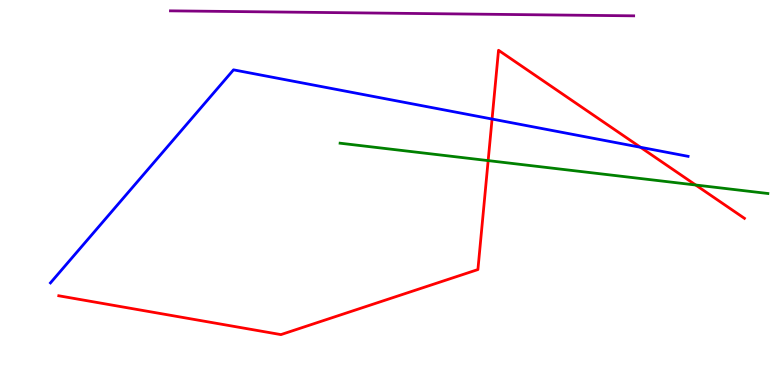[{'lines': ['blue', 'red'], 'intersections': [{'x': 6.35, 'y': 6.91}, {'x': 8.26, 'y': 6.17}]}, {'lines': ['green', 'red'], 'intersections': [{'x': 6.3, 'y': 5.83}, {'x': 8.98, 'y': 5.19}]}, {'lines': ['purple', 'red'], 'intersections': []}, {'lines': ['blue', 'green'], 'intersections': []}, {'lines': ['blue', 'purple'], 'intersections': []}, {'lines': ['green', 'purple'], 'intersections': []}]